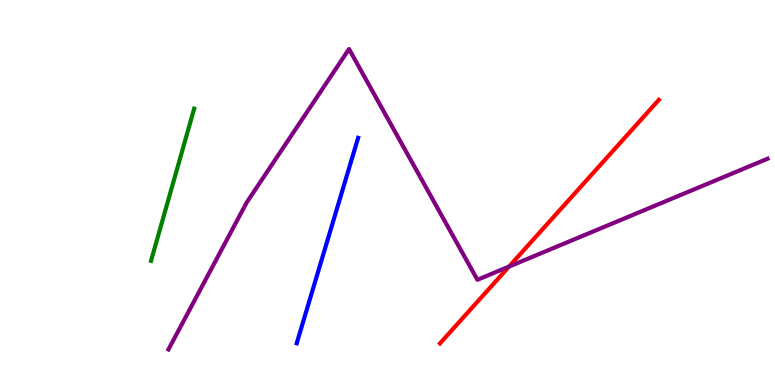[{'lines': ['blue', 'red'], 'intersections': []}, {'lines': ['green', 'red'], 'intersections': []}, {'lines': ['purple', 'red'], 'intersections': [{'x': 6.57, 'y': 3.08}]}, {'lines': ['blue', 'green'], 'intersections': []}, {'lines': ['blue', 'purple'], 'intersections': []}, {'lines': ['green', 'purple'], 'intersections': []}]